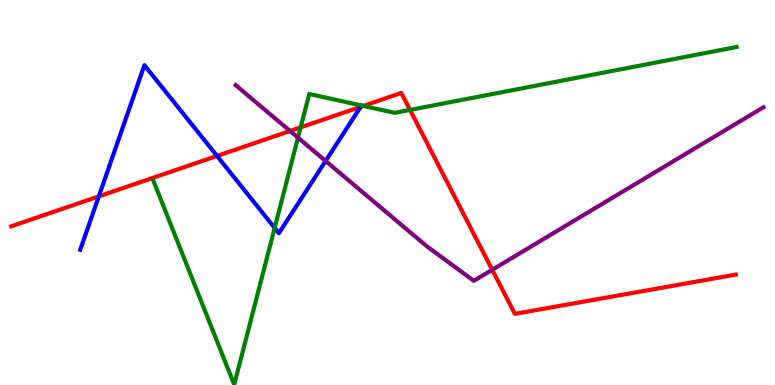[{'lines': ['blue', 'red'], 'intersections': [{'x': 1.27, 'y': 4.9}, {'x': 2.8, 'y': 5.95}, {'x': 4.65, 'y': 7.23}]}, {'lines': ['green', 'red'], 'intersections': [{'x': 3.88, 'y': 6.69}, {'x': 4.69, 'y': 7.25}, {'x': 5.29, 'y': 7.15}]}, {'lines': ['purple', 'red'], 'intersections': [{'x': 3.74, 'y': 6.6}, {'x': 6.35, 'y': 2.99}]}, {'lines': ['blue', 'green'], 'intersections': [{'x': 3.54, 'y': 4.08}]}, {'lines': ['blue', 'purple'], 'intersections': [{'x': 4.2, 'y': 5.82}]}, {'lines': ['green', 'purple'], 'intersections': [{'x': 3.84, 'y': 6.42}]}]